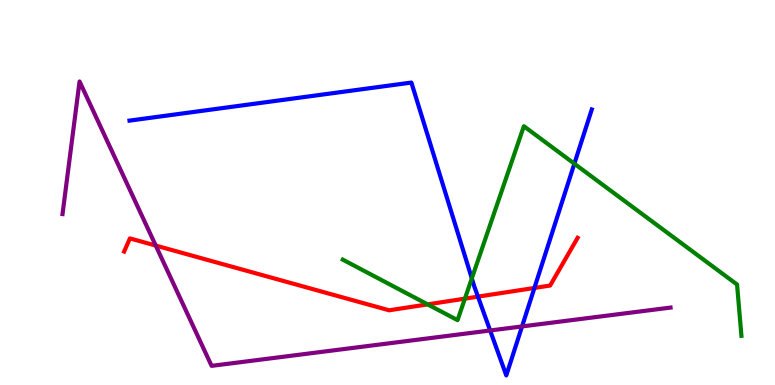[{'lines': ['blue', 'red'], 'intersections': [{'x': 6.17, 'y': 2.3}, {'x': 6.9, 'y': 2.52}]}, {'lines': ['green', 'red'], 'intersections': [{'x': 5.52, 'y': 2.09}, {'x': 6.0, 'y': 2.24}]}, {'lines': ['purple', 'red'], 'intersections': [{'x': 2.01, 'y': 3.62}]}, {'lines': ['blue', 'green'], 'intersections': [{'x': 6.09, 'y': 2.77}, {'x': 7.41, 'y': 5.75}]}, {'lines': ['blue', 'purple'], 'intersections': [{'x': 6.32, 'y': 1.42}, {'x': 6.74, 'y': 1.52}]}, {'lines': ['green', 'purple'], 'intersections': []}]